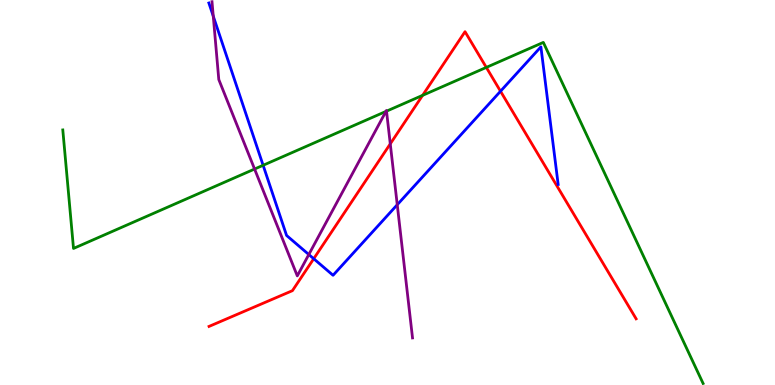[{'lines': ['blue', 'red'], 'intersections': [{'x': 4.05, 'y': 3.28}, {'x': 6.46, 'y': 7.63}]}, {'lines': ['green', 'red'], 'intersections': [{'x': 5.45, 'y': 7.52}, {'x': 6.28, 'y': 8.25}]}, {'lines': ['purple', 'red'], 'intersections': [{'x': 5.04, 'y': 6.26}]}, {'lines': ['blue', 'green'], 'intersections': [{'x': 3.4, 'y': 5.71}]}, {'lines': ['blue', 'purple'], 'intersections': [{'x': 2.75, 'y': 9.58}, {'x': 3.98, 'y': 3.39}, {'x': 5.13, 'y': 4.68}]}, {'lines': ['green', 'purple'], 'intersections': [{'x': 3.28, 'y': 5.61}, {'x': 4.98, 'y': 7.11}, {'x': 4.99, 'y': 7.11}]}]